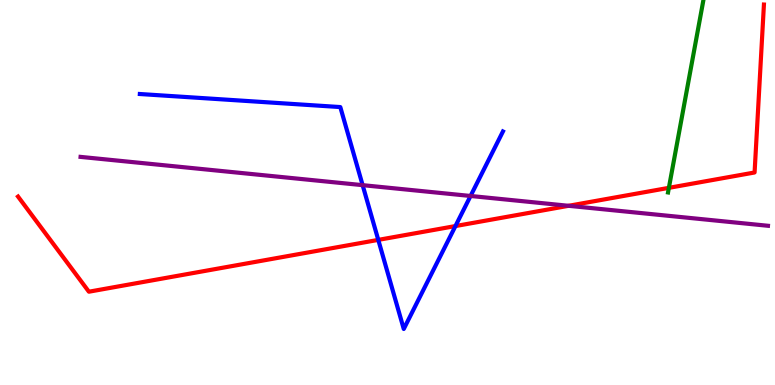[{'lines': ['blue', 'red'], 'intersections': [{'x': 4.88, 'y': 3.77}, {'x': 5.88, 'y': 4.13}]}, {'lines': ['green', 'red'], 'intersections': [{'x': 8.63, 'y': 5.12}]}, {'lines': ['purple', 'red'], 'intersections': [{'x': 7.34, 'y': 4.65}]}, {'lines': ['blue', 'green'], 'intersections': []}, {'lines': ['blue', 'purple'], 'intersections': [{'x': 4.68, 'y': 5.19}, {'x': 6.07, 'y': 4.91}]}, {'lines': ['green', 'purple'], 'intersections': []}]